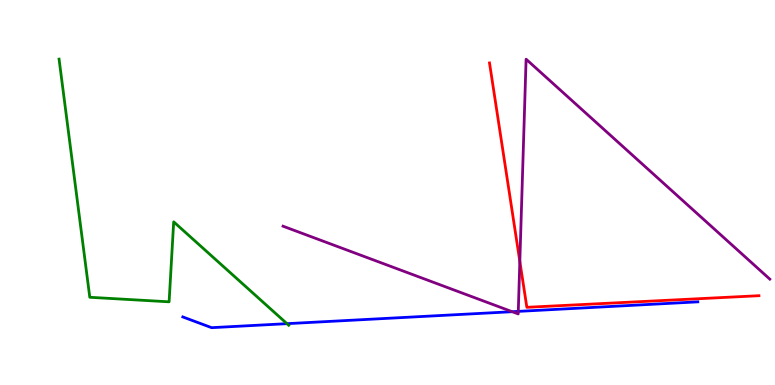[{'lines': ['blue', 'red'], 'intersections': []}, {'lines': ['green', 'red'], 'intersections': []}, {'lines': ['purple', 'red'], 'intersections': [{'x': 6.71, 'y': 3.21}]}, {'lines': ['blue', 'green'], 'intersections': [{'x': 3.7, 'y': 1.59}]}, {'lines': ['blue', 'purple'], 'intersections': [{'x': 6.61, 'y': 1.9}, {'x': 6.69, 'y': 1.91}]}, {'lines': ['green', 'purple'], 'intersections': []}]